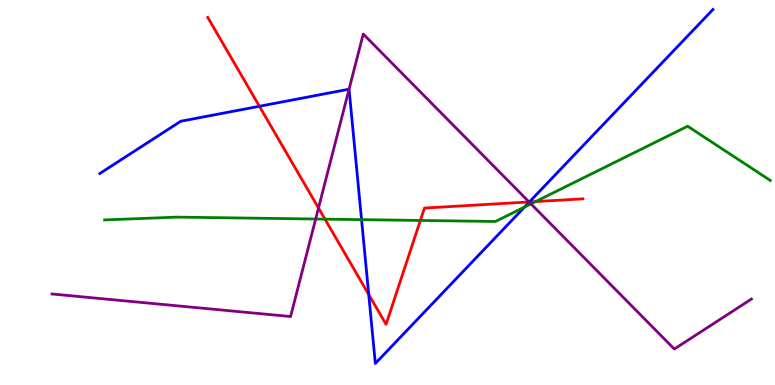[{'lines': ['blue', 'red'], 'intersections': [{'x': 3.35, 'y': 7.24}, {'x': 4.76, 'y': 2.35}, {'x': 6.83, 'y': 4.75}]}, {'lines': ['green', 'red'], 'intersections': [{'x': 4.19, 'y': 4.31}, {'x': 5.42, 'y': 4.27}, {'x': 6.91, 'y': 4.76}]}, {'lines': ['purple', 'red'], 'intersections': [{'x': 4.11, 'y': 4.6}, {'x': 6.83, 'y': 4.75}]}, {'lines': ['blue', 'green'], 'intersections': [{'x': 4.67, 'y': 4.29}, {'x': 6.77, 'y': 4.62}]}, {'lines': ['blue', 'purple'], 'intersections': [{'x': 4.5, 'y': 7.68}, {'x': 6.83, 'y': 4.75}]}, {'lines': ['green', 'purple'], 'intersections': [{'x': 4.07, 'y': 4.31}, {'x': 6.85, 'y': 4.7}]}]